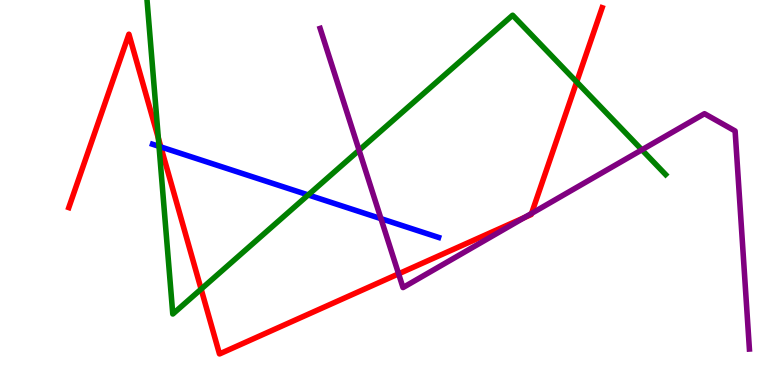[{'lines': ['blue', 'red'], 'intersections': [{'x': 2.08, 'y': 6.18}]}, {'lines': ['green', 'red'], 'intersections': [{'x': 2.04, 'y': 6.41}, {'x': 2.6, 'y': 2.49}, {'x': 7.44, 'y': 7.87}]}, {'lines': ['purple', 'red'], 'intersections': [{'x': 5.14, 'y': 2.89}, {'x': 6.77, 'y': 4.35}, {'x': 6.86, 'y': 4.46}]}, {'lines': ['blue', 'green'], 'intersections': [{'x': 2.05, 'y': 6.2}, {'x': 3.98, 'y': 4.94}]}, {'lines': ['blue', 'purple'], 'intersections': [{'x': 4.92, 'y': 4.32}]}, {'lines': ['green', 'purple'], 'intersections': [{'x': 4.63, 'y': 6.1}, {'x': 8.28, 'y': 6.11}]}]